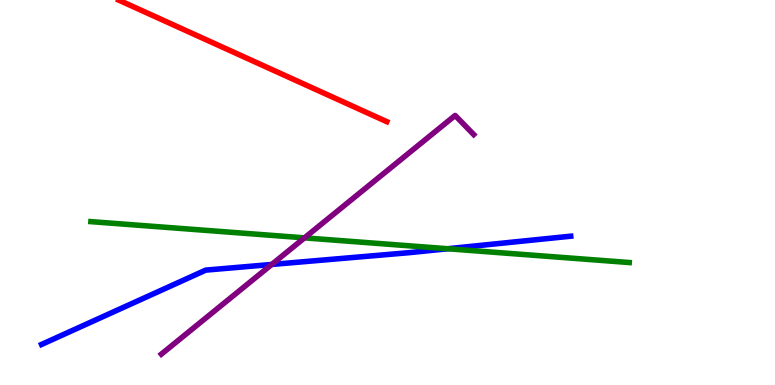[{'lines': ['blue', 'red'], 'intersections': []}, {'lines': ['green', 'red'], 'intersections': []}, {'lines': ['purple', 'red'], 'intersections': []}, {'lines': ['blue', 'green'], 'intersections': [{'x': 5.78, 'y': 3.54}]}, {'lines': ['blue', 'purple'], 'intersections': [{'x': 3.51, 'y': 3.13}]}, {'lines': ['green', 'purple'], 'intersections': [{'x': 3.93, 'y': 3.82}]}]